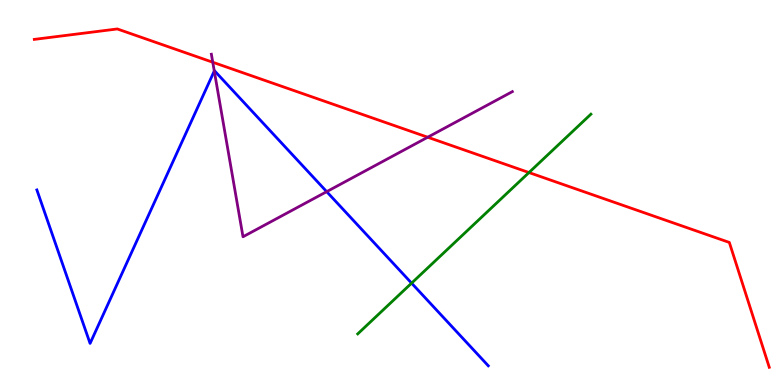[{'lines': ['blue', 'red'], 'intersections': []}, {'lines': ['green', 'red'], 'intersections': [{'x': 6.83, 'y': 5.52}]}, {'lines': ['purple', 'red'], 'intersections': [{'x': 2.75, 'y': 8.38}, {'x': 5.52, 'y': 6.44}]}, {'lines': ['blue', 'green'], 'intersections': [{'x': 5.31, 'y': 2.65}]}, {'lines': ['blue', 'purple'], 'intersections': [{'x': 2.76, 'y': 8.16}, {'x': 4.22, 'y': 5.02}]}, {'lines': ['green', 'purple'], 'intersections': []}]